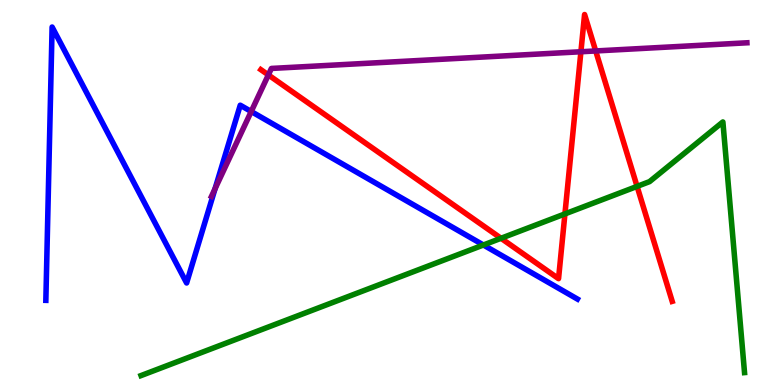[{'lines': ['blue', 'red'], 'intersections': []}, {'lines': ['green', 'red'], 'intersections': [{'x': 6.46, 'y': 3.81}, {'x': 7.29, 'y': 4.44}, {'x': 8.22, 'y': 5.16}]}, {'lines': ['purple', 'red'], 'intersections': [{'x': 3.46, 'y': 8.05}, {'x': 7.5, 'y': 8.66}, {'x': 7.69, 'y': 8.68}]}, {'lines': ['blue', 'green'], 'intersections': [{'x': 6.24, 'y': 3.64}]}, {'lines': ['blue', 'purple'], 'intersections': [{'x': 2.77, 'y': 5.1}, {'x': 3.24, 'y': 7.1}]}, {'lines': ['green', 'purple'], 'intersections': []}]